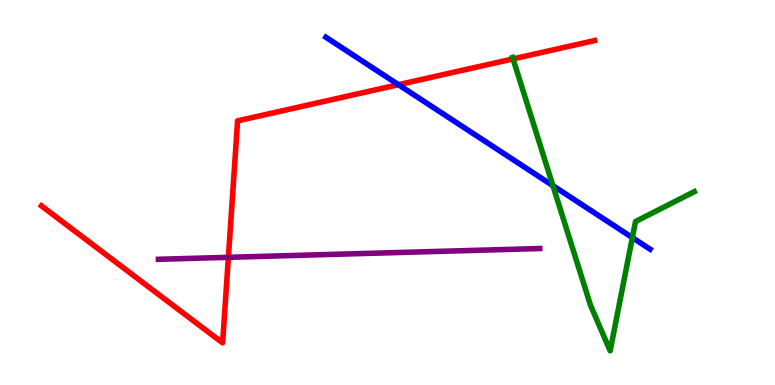[{'lines': ['blue', 'red'], 'intersections': [{'x': 5.14, 'y': 7.8}]}, {'lines': ['green', 'red'], 'intersections': [{'x': 6.62, 'y': 8.47}]}, {'lines': ['purple', 'red'], 'intersections': [{'x': 2.95, 'y': 3.32}]}, {'lines': ['blue', 'green'], 'intersections': [{'x': 7.13, 'y': 5.18}, {'x': 8.16, 'y': 3.83}]}, {'lines': ['blue', 'purple'], 'intersections': []}, {'lines': ['green', 'purple'], 'intersections': []}]